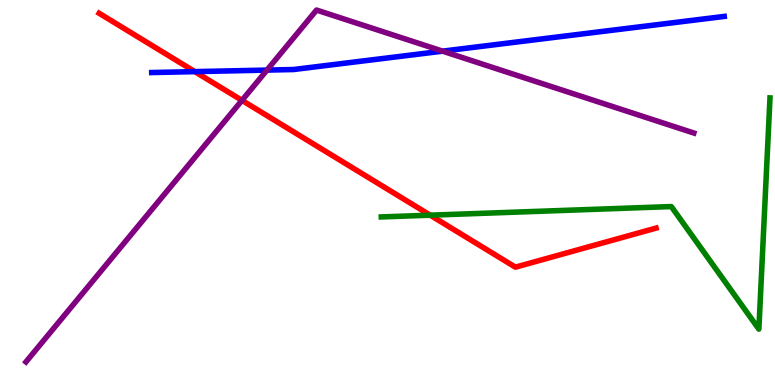[{'lines': ['blue', 'red'], 'intersections': [{'x': 2.51, 'y': 8.14}]}, {'lines': ['green', 'red'], 'intersections': [{'x': 5.55, 'y': 4.41}]}, {'lines': ['purple', 'red'], 'intersections': [{'x': 3.12, 'y': 7.39}]}, {'lines': ['blue', 'green'], 'intersections': []}, {'lines': ['blue', 'purple'], 'intersections': [{'x': 3.44, 'y': 8.18}, {'x': 5.71, 'y': 8.67}]}, {'lines': ['green', 'purple'], 'intersections': []}]